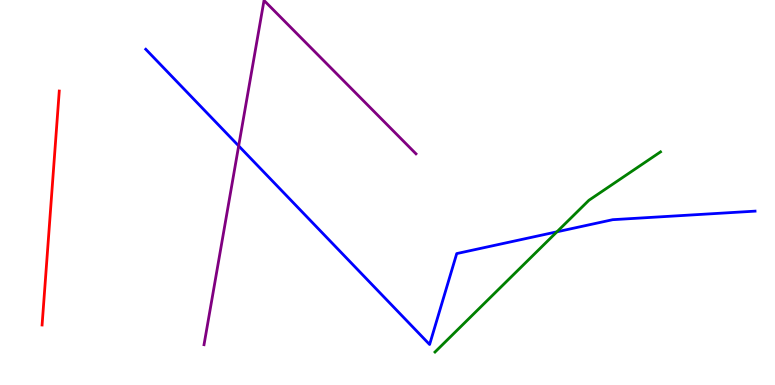[{'lines': ['blue', 'red'], 'intersections': []}, {'lines': ['green', 'red'], 'intersections': []}, {'lines': ['purple', 'red'], 'intersections': []}, {'lines': ['blue', 'green'], 'intersections': [{'x': 7.19, 'y': 3.98}]}, {'lines': ['blue', 'purple'], 'intersections': [{'x': 3.08, 'y': 6.21}]}, {'lines': ['green', 'purple'], 'intersections': []}]